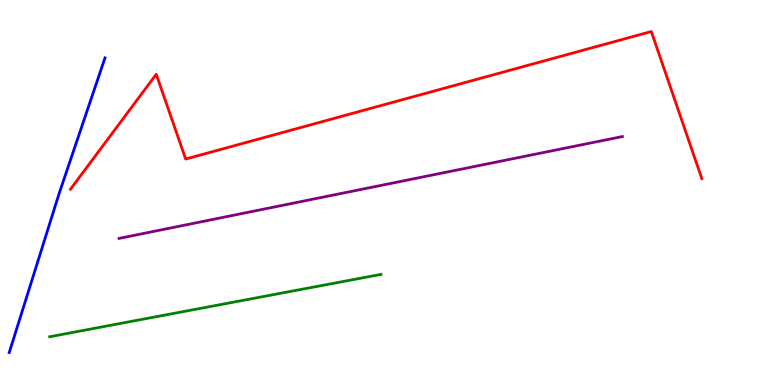[{'lines': ['blue', 'red'], 'intersections': []}, {'lines': ['green', 'red'], 'intersections': []}, {'lines': ['purple', 'red'], 'intersections': []}, {'lines': ['blue', 'green'], 'intersections': []}, {'lines': ['blue', 'purple'], 'intersections': []}, {'lines': ['green', 'purple'], 'intersections': []}]